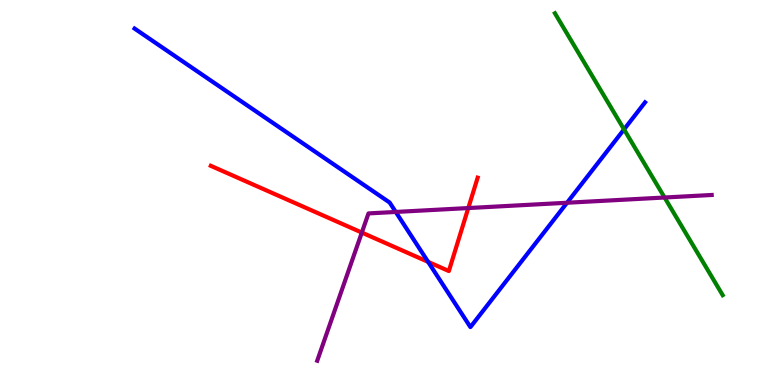[{'lines': ['blue', 'red'], 'intersections': [{'x': 5.52, 'y': 3.2}]}, {'lines': ['green', 'red'], 'intersections': []}, {'lines': ['purple', 'red'], 'intersections': [{'x': 4.67, 'y': 3.96}, {'x': 6.04, 'y': 4.6}]}, {'lines': ['blue', 'green'], 'intersections': [{'x': 8.05, 'y': 6.64}]}, {'lines': ['blue', 'purple'], 'intersections': [{'x': 5.11, 'y': 4.49}, {'x': 7.32, 'y': 4.73}]}, {'lines': ['green', 'purple'], 'intersections': [{'x': 8.58, 'y': 4.87}]}]